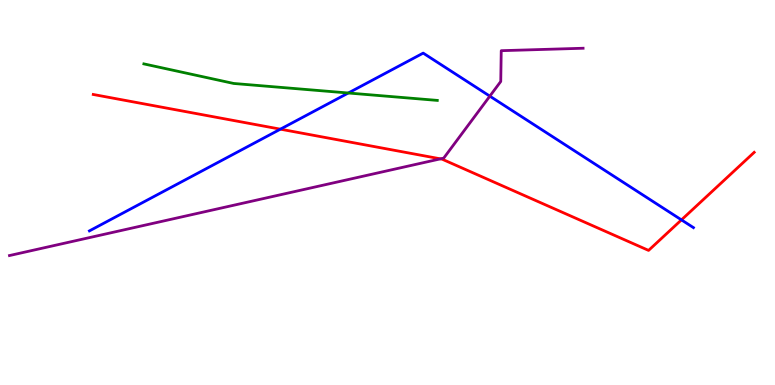[{'lines': ['blue', 'red'], 'intersections': [{'x': 3.62, 'y': 6.64}, {'x': 8.79, 'y': 4.29}]}, {'lines': ['green', 'red'], 'intersections': []}, {'lines': ['purple', 'red'], 'intersections': [{'x': 5.68, 'y': 5.87}]}, {'lines': ['blue', 'green'], 'intersections': [{'x': 4.49, 'y': 7.58}]}, {'lines': ['blue', 'purple'], 'intersections': [{'x': 6.32, 'y': 7.5}]}, {'lines': ['green', 'purple'], 'intersections': []}]